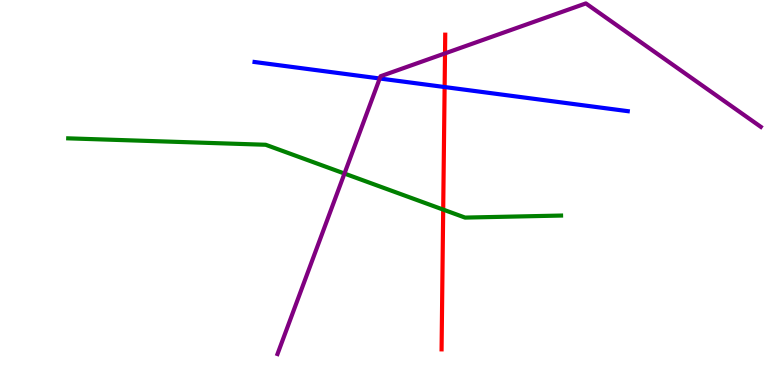[{'lines': ['blue', 'red'], 'intersections': [{'x': 5.74, 'y': 7.74}]}, {'lines': ['green', 'red'], 'intersections': [{'x': 5.72, 'y': 4.56}]}, {'lines': ['purple', 'red'], 'intersections': [{'x': 5.74, 'y': 8.61}]}, {'lines': ['blue', 'green'], 'intersections': []}, {'lines': ['blue', 'purple'], 'intersections': [{'x': 4.9, 'y': 7.96}]}, {'lines': ['green', 'purple'], 'intersections': [{'x': 4.44, 'y': 5.49}]}]